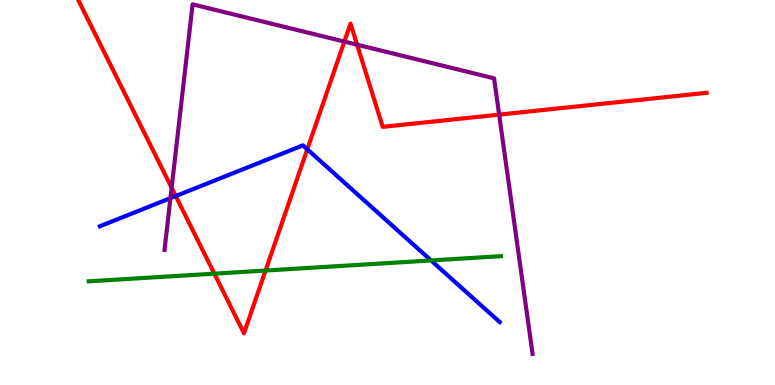[{'lines': ['blue', 'red'], 'intersections': [{'x': 2.27, 'y': 4.91}, {'x': 3.96, 'y': 6.12}]}, {'lines': ['green', 'red'], 'intersections': [{'x': 2.77, 'y': 2.89}, {'x': 3.43, 'y': 2.97}]}, {'lines': ['purple', 'red'], 'intersections': [{'x': 2.21, 'y': 5.12}, {'x': 4.44, 'y': 8.92}, {'x': 4.61, 'y': 8.84}, {'x': 6.44, 'y': 7.02}]}, {'lines': ['blue', 'green'], 'intersections': [{'x': 5.56, 'y': 3.24}]}, {'lines': ['blue', 'purple'], 'intersections': [{'x': 2.2, 'y': 4.85}]}, {'lines': ['green', 'purple'], 'intersections': []}]